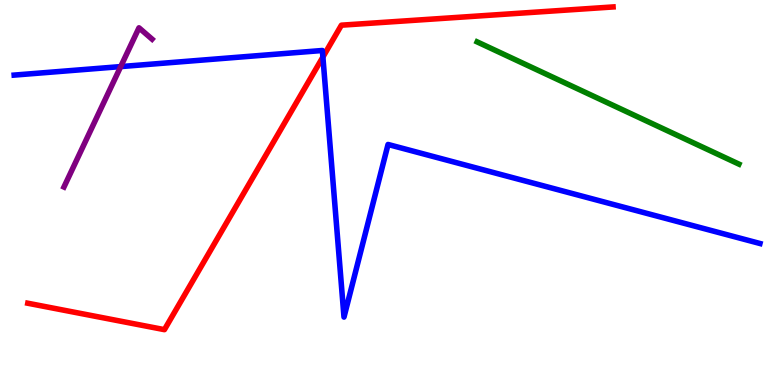[{'lines': ['blue', 'red'], 'intersections': [{'x': 4.17, 'y': 8.52}]}, {'lines': ['green', 'red'], 'intersections': []}, {'lines': ['purple', 'red'], 'intersections': []}, {'lines': ['blue', 'green'], 'intersections': []}, {'lines': ['blue', 'purple'], 'intersections': [{'x': 1.56, 'y': 8.27}]}, {'lines': ['green', 'purple'], 'intersections': []}]